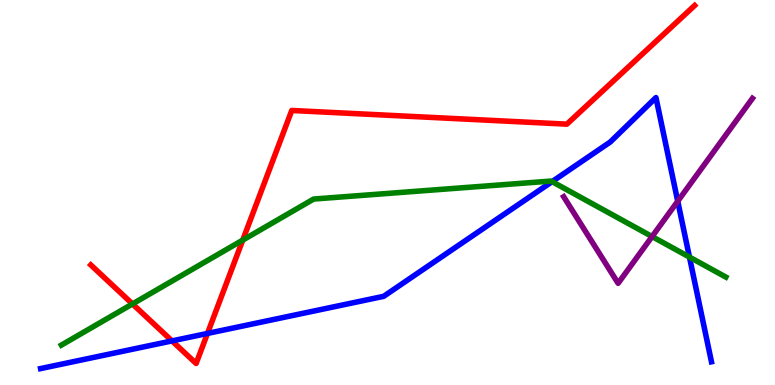[{'lines': ['blue', 'red'], 'intersections': [{'x': 2.22, 'y': 1.15}, {'x': 2.68, 'y': 1.34}]}, {'lines': ['green', 'red'], 'intersections': [{'x': 1.71, 'y': 2.11}, {'x': 3.13, 'y': 3.76}]}, {'lines': ['purple', 'red'], 'intersections': []}, {'lines': ['blue', 'green'], 'intersections': [{'x': 7.12, 'y': 5.28}, {'x': 8.9, 'y': 3.32}]}, {'lines': ['blue', 'purple'], 'intersections': [{'x': 8.74, 'y': 4.77}]}, {'lines': ['green', 'purple'], 'intersections': [{'x': 8.41, 'y': 3.86}]}]